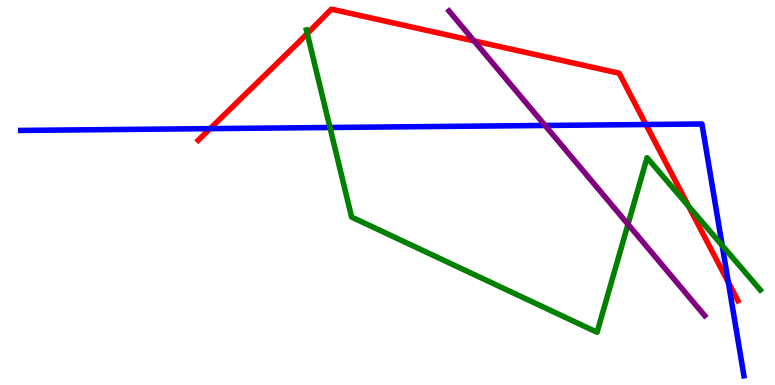[{'lines': ['blue', 'red'], 'intersections': [{'x': 2.71, 'y': 6.66}, {'x': 8.33, 'y': 6.77}, {'x': 9.4, 'y': 2.67}]}, {'lines': ['green', 'red'], 'intersections': [{'x': 3.96, 'y': 9.13}, {'x': 8.89, 'y': 4.64}]}, {'lines': ['purple', 'red'], 'intersections': [{'x': 6.12, 'y': 8.94}]}, {'lines': ['blue', 'green'], 'intersections': [{'x': 4.26, 'y': 6.69}, {'x': 9.32, 'y': 3.62}]}, {'lines': ['blue', 'purple'], 'intersections': [{'x': 7.03, 'y': 6.74}]}, {'lines': ['green', 'purple'], 'intersections': [{'x': 8.1, 'y': 4.17}]}]